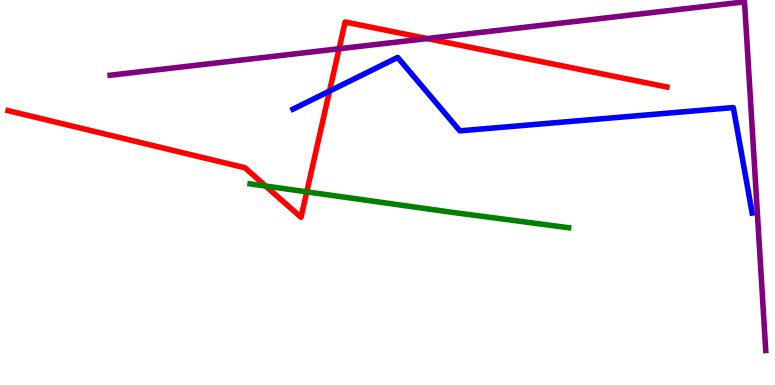[{'lines': ['blue', 'red'], 'intersections': [{'x': 4.25, 'y': 7.63}]}, {'lines': ['green', 'red'], 'intersections': [{'x': 3.43, 'y': 5.17}, {'x': 3.96, 'y': 5.02}]}, {'lines': ['purple', 'red'], 'intersections': [{'x': 4.38, 'y': 8.73}, {'x': 5.51, 'y': 9.0}]}, {'lines': ['blue', 'green'], 'intersections': []}, {'lines': ['blue', 'purple'], 'intersections': []}, {'lines': ['green', 'purple'], 'intersections': []}]